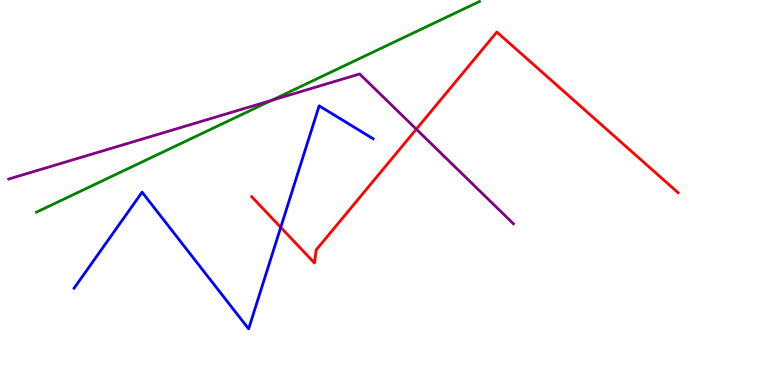[{'lines': ['blue', 'red'], 'intersections': [{'x': 3.62, 'y': 4.09}]}, {'lines': ['green', 'red'], 'intersections': []}, {'lines': ['purple', 'red'], 'intersections': [{'x': 5.37, 'y': 6.64}]}, {'lines': ['blue', 'green'], 'intersections': []}, {'lines': ['blue', 'purple'], 'intersections': []}, {'lines': ['green', 'purple'], 'intersections': [{'x': 3.51, 'y': 7.39}]}]